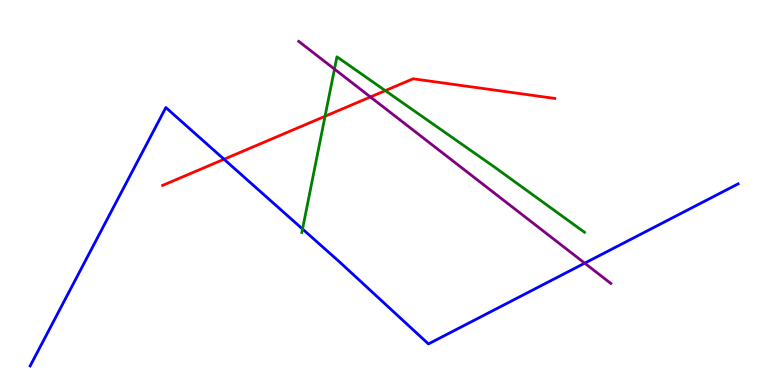[{'lines': ['blue', 'red'], 'intersections': [{'x': 2.89, 'y': 5.86}]}, {'lines': ['green', 'red'], 'intersections': [{'x': 4.19, 'y': 6.98}, {'x': 4.97, 'y': 7.65}]}, {'lines': ['purple', 'red'], 'intersections': [{'x': 4.78, 'y': 7.48}]}, {'lines': ['blue', 'green'], 'intersections': [{'x': 3.9, 'y': 4.05}]}, {'lines': ['blue', 'purple'], 'intersections': [{'x': 7.54, 'y': 3.16}]}, {'lines': ['green', 'purple'], 'intersections': [{'x': 4.32, 'y': 8.21}]}]